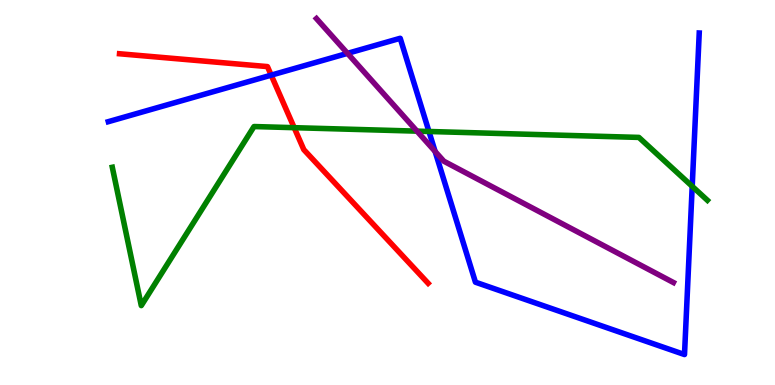[{'lines': ['blue', 'red'], 'intersections': [{'x': 3.5, 'y': 8.05}]}, {'lines': ['green', 'red'], 'intersections': [{'x': 3.8, 'y': 6.68}]}, {'lines': ['purple', 'red'], 'intersections': []}, {'lines': ['blue', 'green'], 'intersections': [{'x': 5.53, 'y': 6.58}, {'x': 8.93, 'y': 5.16}]}, {'lines': ['blue', 'purple'], 'intersections': [{'x': 4.48, 'y': 8.61}, {'x': 5.61, 'y': 6.07}]}, {'lines': ['green', 'purple'], 'intersections': [{'x': 5.38, 'y': 6.59}]}]